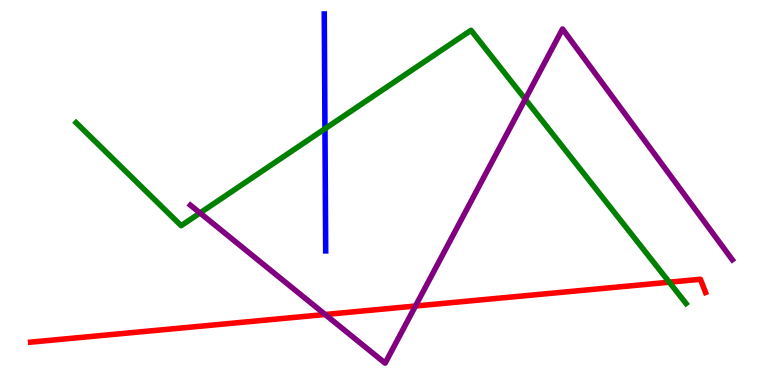[{'lines': ['blue', 'red'], 'intersections': []}, {'lines': ['green', 'red'], 'intersections': [{'x': 8.64, 'y': 2.67}]}, {'lines': ['purple', 'red'], 'intersections': [{'x': 4.2, 'y': 1.83}, {'x': 5.36, 'y': 2.05}]}, {'lines': ['blue', 'green'], 'intersections': [{'x': 4.19, 'y': 6.66}]}, {'lines': ['blue', 'purple'], 'intersections': []}, {'lines': ['green', 'purple'], 'intersections': [{'x': 2.58, 'y': 4.47}, {'x': 6.78, 'y': 7.42}]}]